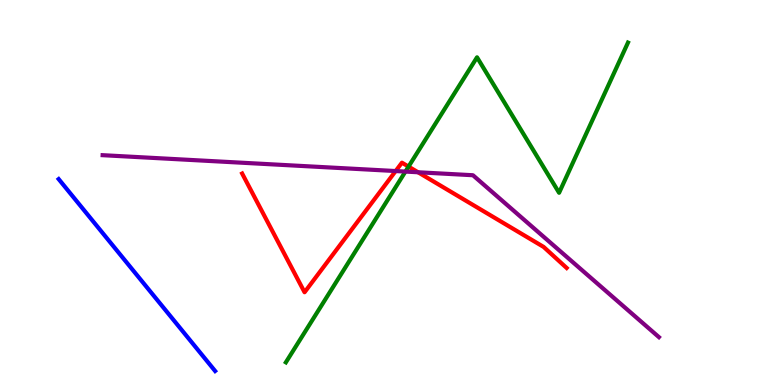[{'lines': ['blue', 'red'], 'intersections': []}, {'lines': ['green', 'red'], 'intersections': [{'x': 5.27, 'y': 5.67}]}, {'lines': ['purple', 'red'], 'intersections': [{'x': 5.11, 'y': 5.56}, {'x': 5.39, 'y': 5.53}]}, {'lines': ['blue', 'green'], 'intersections': []}, {'lines': ['blue', 'purple'], 'intersections': []}, {'lines': ['green', 'purple'], 'intersections': [{'x': 5.23, 'y': 5.54}]}]